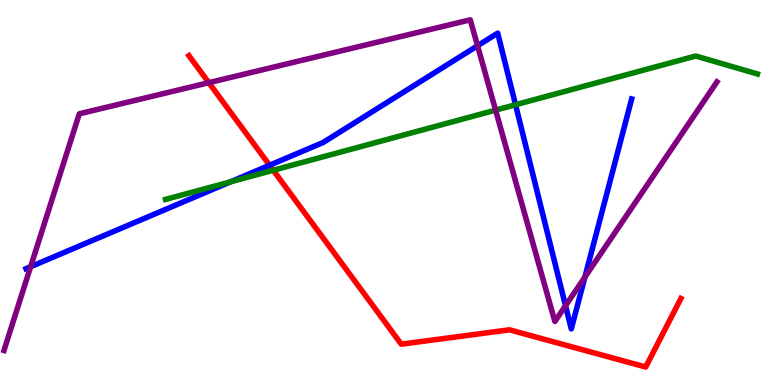[{'lines': ['blue', 'red'], 'intersections': [{'x': 3.48, 'y': 5.71}]}, {'lines': ['green', 'red'], 'intersections': [{'x': 3.53, 'y': 5.58}]}, {'lines': ['purple', 'red'], 'intersections': [{'x': 2.69, 'y': 7.85}]}, {'lines': ['blue', 'green'], 'intersections': [{'x': 2.97, 'y': 5.28}, {'x': 6.65, 'y': 7.28}]}, {'lines': ['blue', 'purple'], 'intersections': [{'x': 0.395, 'y': 3.07}, {'x': 6.16, 'y': 8.81}, {'x': 7.3, 'y': 2.06}, {'x': 7.55, 'y': 2.8}]}, {'lines': ['green', 'purple'], 'intersections': [{'x': 6.39, 'y': 7.14}]}]